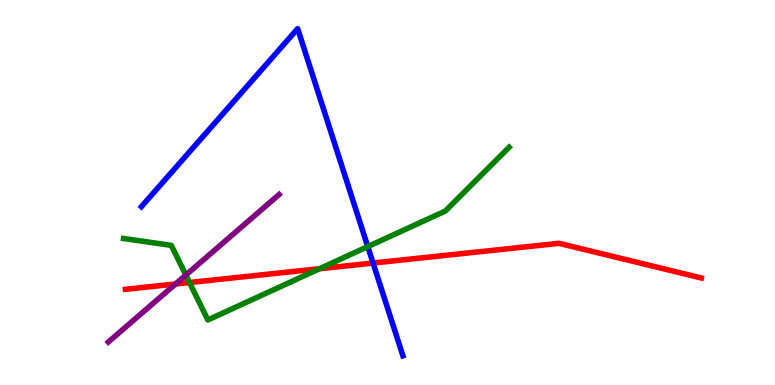[{'lines': ['blue', 'red'], 'intersections': [{'x': 4.81, 'y': 3.17}]}, {'lines': ['green', 'red'], 'intersections': [{'x': 2.45, 'y': 2.66}, {'x': 4.12, 'y': 3.02}]}, {'lines': ['purple', 'red'], 'intersections': [{'x': 2.26, 'y': 2.62}]}, {'lines': ['blue', 'green'], 'intersections': [{'x': 4.75, 'y': 3.59}]}, {'lines': ['blue', 'purple'], 'intersections': []}, {'lines': ['green', 'purple'], 'intersections': [{'x': 2.4, 'y': 2.86}]}]